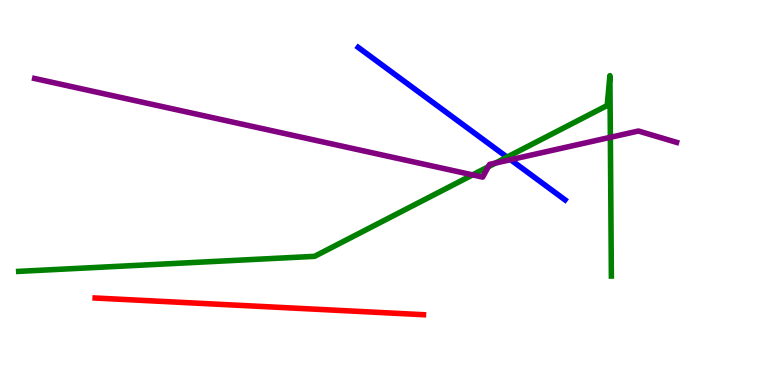[{'lines': ['blue', 'red'], 'intersections': []}, {'lines': ['green', 'red'], 'intersections': []}, {'lines': ['purple', 'red'], 'intersections': []}, {'lines': ['blue', 'green'], 'intersections': [{'x': 6.54, 'y': 5.92}]}, {'lines': ['blue', 'purple'], 'intersections': [{'x': 6.59, 'y': 5.85}]}, {'lines': ['green', 'purple'], 'intersections': [{'x': 6.1, 'y': 5.46}, {'x': 6.3, 'y': 5.67}, {'x': 6.39, 'y': 5.76}, {'x': 7.88, 'y': 6.43}]}]